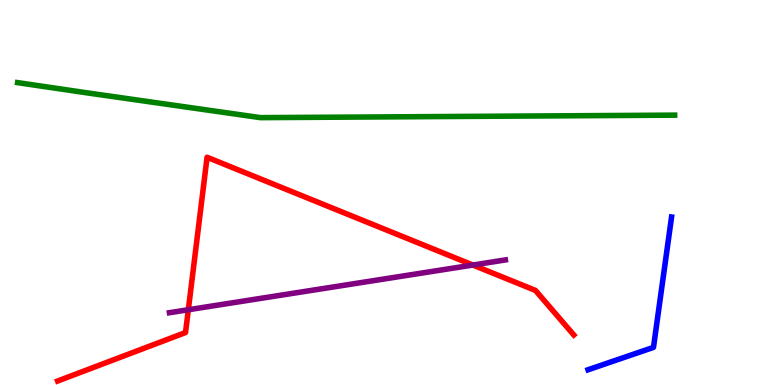[{'lines': ['blue', 'red'], 'intersections': []}, {'lines': ['green', 'red'], 'intersections': []}, {'lines': ['purple', 'red'], 'intersections': [{'x': 2.43, 'y': 1.95}, {'x': 6.1, 'y': 3.12}]}, {'lines': ['blue', 'green'], 'intersections': []}, {'lines': ['blue', 'purple'], 'intersections': []}, {'lines': ['green', 'purple'], 'intersections': []}]